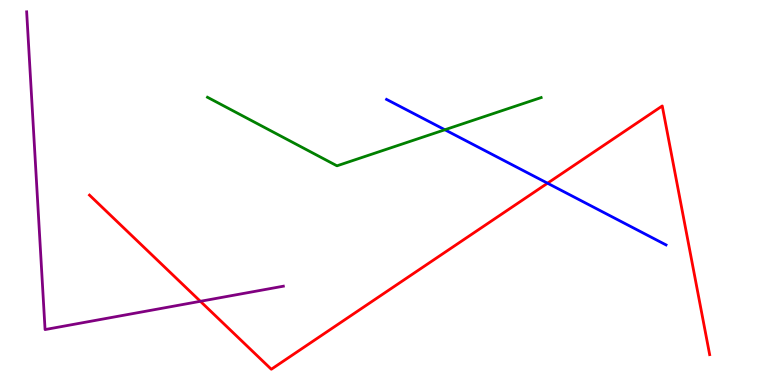[{'lines': ['blue', 'red'], 'intersections': [{'x': 7.06, 'y': 5.24}]}, {'lines': ['green', 'red'], 'intersections': []}, {'lines': ['purple', 'red'], 'intersections': [{'x': 2.59, 'y': 2.17}]}, {'lines': ['blue', 'green'], 'intersections': [{'x': 5.74, 'y': 6.63}]}, {'lines': ['blue', 'purple'], 'intersections': []}, {'lines': ['green', 'purple'], 'intersections': []}]